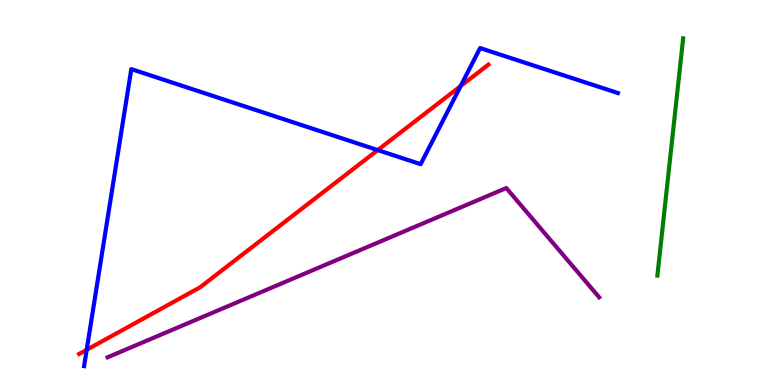[{'lines': ['blue', 'red'], 'intersections': [{'x': 1.12, 'y': 0.914}, {'x': 4.87, 'y': 6.1}, {'x': 5.94, 'y': 7.76}]}, {'lines': ['green', 'red'], 'intersections': []}, {'lines': ['purple', 'red'], 'intersections': []}, {'lines': ['blue', 'green'], 'intersections': []}, {'lines': ['blue', 'purple'], 'intersections': []}, {'lines': ['green', 'purple'], 'intersections': []}]